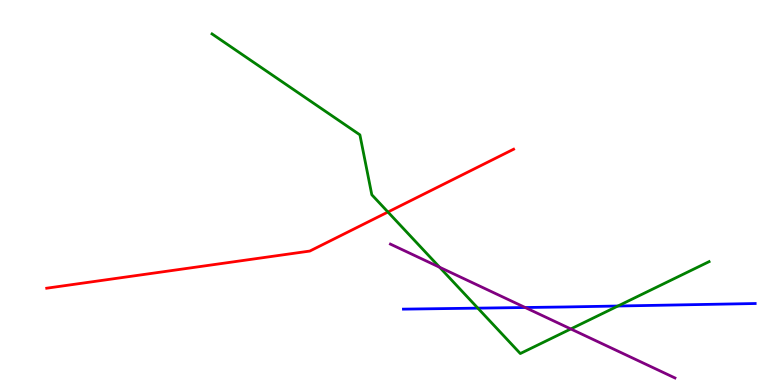[{'lines': ['blue', 'red'], 'intersections': []}, {'lines': ['green', 'red'], 'intersections': [{'x': 5.01, 'y': 4.49}]}, {'lines': ['purple', 'red'], 'intersections': []}, {'lines': ['blue', 'green'], 'intersections': [{'x': 6.17, 'y': 2.0}, {'x': 7.97, 'y': 2.05}]}, {'lines': ['blue', 'purple'], 'intersections': [{'x': 6.78, 'y': 2.01}]}, {'lines': ['green', 'purple'], 'intersections': [{'x': 5.67, 'y': 3.06}, {'x': 7.37, 'y': 1.46}]}]